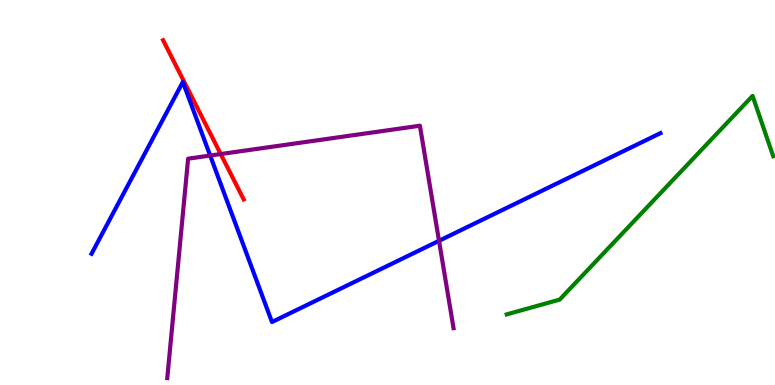[{'lines': ['blue', 'red'], 'intersections': []}, {'lines': ['green', 'red'], 'intersections': []}, {'lines': ['purple', 'red'], 'intersections': [{'x': 2.85, 'y': 6.0}]}, {'lines': ['blue', 'green'], 'intersections': []}, {'lines': ['blue', 'purple'], 'intersections': [{'x': 2.71, 'y': 5.96}, {'x': 5.66, 'y': 3.75}]}, {'lines': ['green', 'purple'], 'intersections': []}]